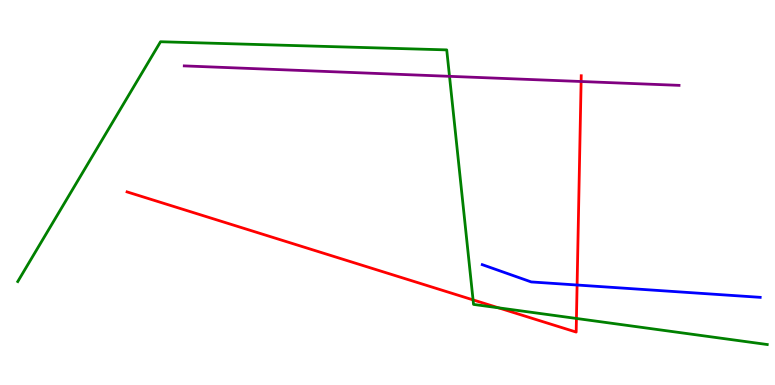[{'lines': ['blue', 'red'], 'intersections': [{'x': 7.45, 'y': 2.6}]}, {'lines': ['green', 'red'], 'intersections': [{'x': 6.1, 'y': 2.21}, {'x': 6.43, 'y': 2.0}, {'x': 7.44, 'y': 1.73}]}, {'lines': ['purple', 'red'], 'intersections': [{'x': 7.5, 'y': 7.88}]}, {'lines': ['blue', 'green'], 'intersections': []}, {'lines': ['blue', 'purple'], 'intersections': []}, {'lines': ['green', 'purple'], 'intersections': [{'x': 5.8, 'y': 8.02}]}]